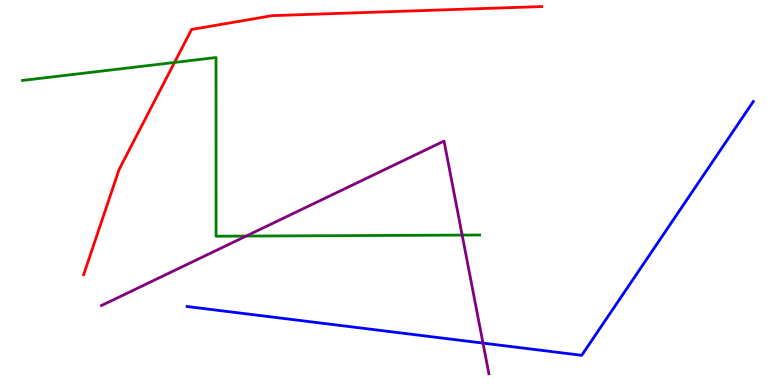[{'lines': ['blue', 'red'], 'intersections': []}, {'lines': ['green', 'red'], 'intersections': [{'x': 2.25, 'y': 8.38}]}, {'lines': ['purple', 'red'], 'intersections': []}, {'lines': ['blue', 'green'], 'intersections': []}, {'lines': ['blue', 'purple'], 'intersections': [{'x': 6.23, 'y': 1.09}]}, {'lines': ['green', 'purple'], 'intersections': [{'x': 3.18, 'y': 3.87}, {'x': 5.96, 'y': 3.89}]}]